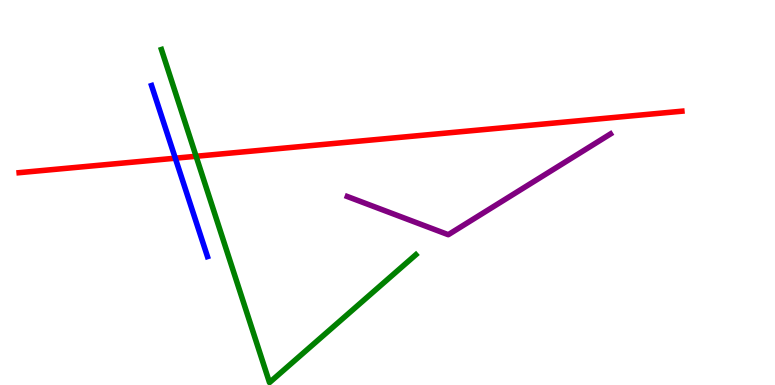[{'lines': ['blue', 'red'], 'intersections': [{'x': 2.26, 'y': 5.89}]}, {'lines': ['green', 'red'], 'intersections': [{'x': 2.53, 'y': 5.94}]}, {'lines': ['purple', 'red'], 'intersections': []}, {'lines': ['blue', 'green'], 'intersections': []}, {'lines': ['blue', 'purple'], 'intersections': []}, {'lines': ['green', 'purple'], 'intersections': []}]